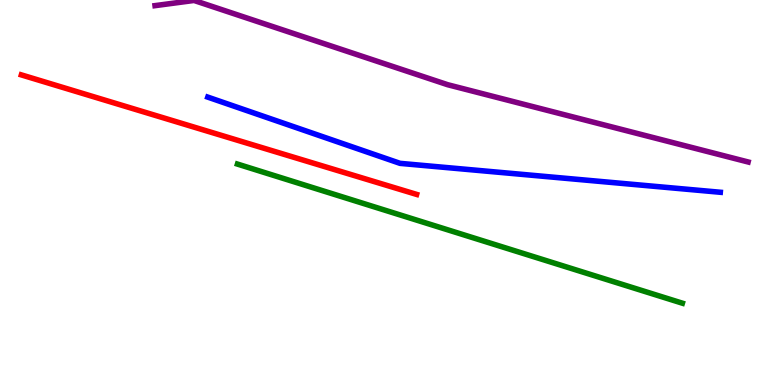[{'lines': ['blue', 'red'], 'intersections': []}, {'lines': ['green', 'red'], 'intersections': []}, {'lines': ['purple', 'red'], 'intersections': []}, {'lines': ['blue', 'green'], 'intersections': []}, {'lines': ['blue', 'purple'], 'intersections': []}, {'lines': ['green', 'purple'], 'intersections': []}]